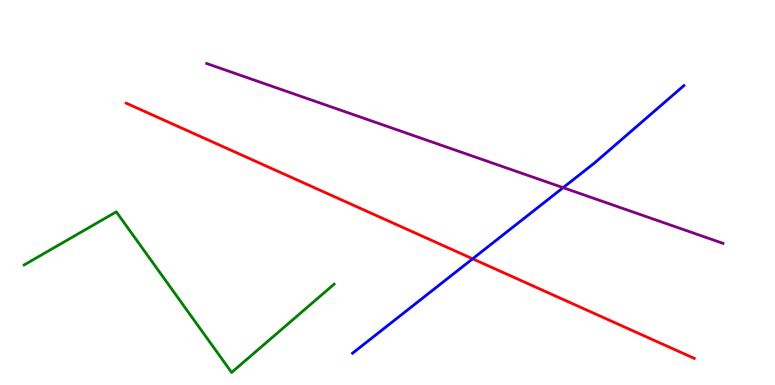[{'lines': ['blue', 'red'], 'intersections': [{'x': 6.1, 'y': 3.28}]}, {'lines': ['green', 'red'], 'intersections': []}, {'lines': ['purple', 'red'], 'intersections': []}, {'lines': ['blue', 'green'], 'intersections': []}, {'lines': ['blue', 'purple'], 'intersections': [{'x': 7.27, 'y': 5.13}]}, {'lines': ['green', 'purple'], 'intersections': []}]